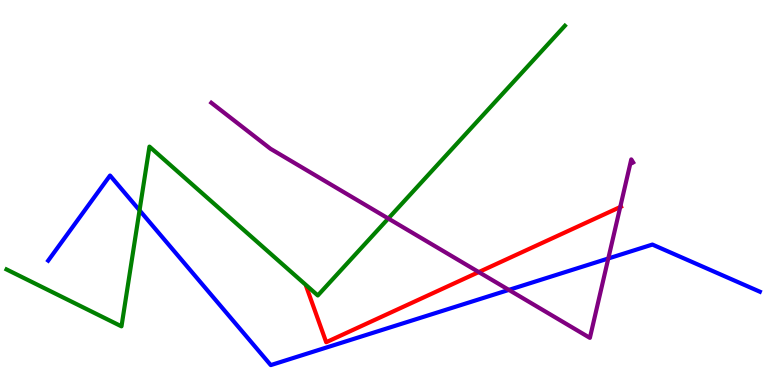[{'lines': ['blue', 'red'], 'intersections': []}, {'lines': ['green', 'red'], 'intersections': []}, {'lines': ['purple', 'red'], 'intersections': [{'x': 6.18, 'y': 2.93}, {'x': 8.0, 'y': 4.62}]}, {'lines': ['blue', 'green'], 'intersections': [{'x': 1.8, 'y': 4.54}]}, {'lines': ['blue', 'purple'], 'intersections': [{'x': 6.57, 'y': 2.47}, {'x': 7.85, 'y': 3.29}]}, {'lines': ['green', 'purple'], 'intersections': [{'x': 5.01, 'y': 4.32}]}]